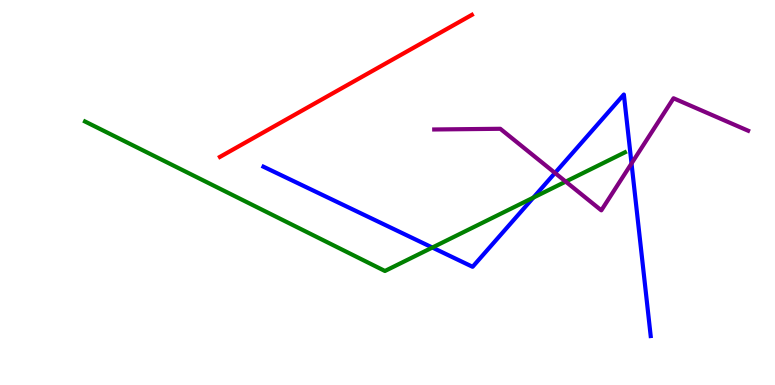[{'lines': ['blue', 'red'], 'intersections': []}, {'lines': ['green', 'red'], 'intersections': []}, {'lines': ['purple', 'red'], 'intersections': []}, {'lines': ['blue', 'green'], 'intersections': [{'x': 5.58, 'y': 3.57}, {'x': 6.88, 'y': 4.87}]}, {'lines': ['blue', 'purple'], 'intersections': [{'x': 7.16, 'y': 5.51}, {'x': 8.15, 'y': 5.75}]}, {'lines': ['green', 'purple'], 'intersections': [{'x': 7.3, 'y': 5.28}]}]